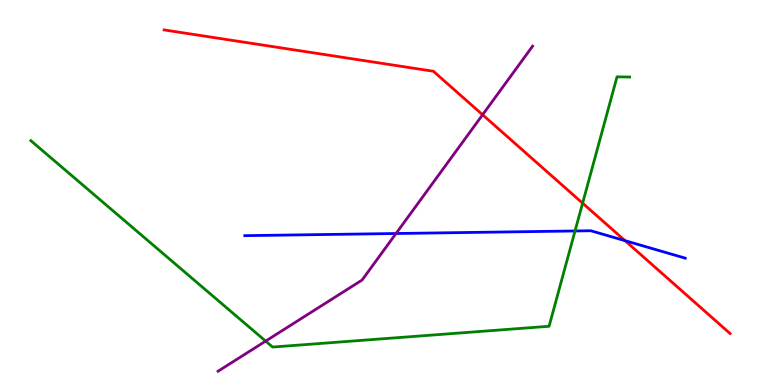[{'lines': ['blue', 'red'], 'intersections': [{'x': 8.06, 'y': 3.75}]}, {'lines': ['green', 'red'], 'intersections': [{'x': 7.52, 'y': 4.72}]}, {'lines': ['purple', 'red'], 'intersections': [{'x': 6.23, 'y': 7.02}]}, {'lines': ['blue', 'green'], 'intersections': [{'x': 7.42, 'y': 4.0}]}, {'lines': ['blue', 'purple'], 'intersections': [{'x': 5.11, 'y': 3.93}]}, {'lines': ['green', 'purple'], 'intersections': [{'x': 3.43, 'y': 1.14}]}]